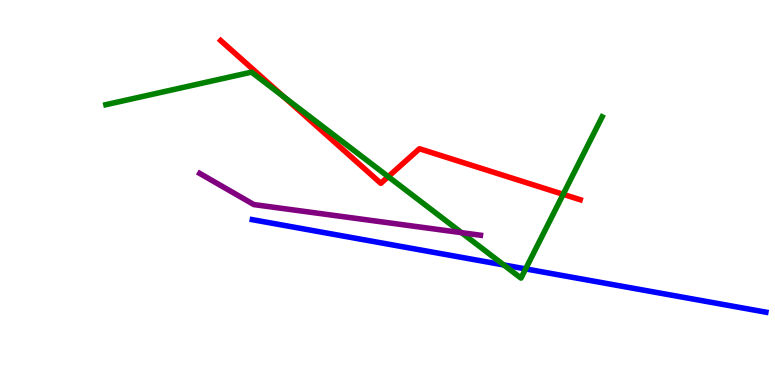[{'lines': ['blue', 'red'], 'intersections': []}, {'lines': ['green', 'red'], 'intersections': [{'x': 3.66, 'y': 7.49}, {'x': 5.01, 'y': 5.41}, {'x': 7.27, 'y': 4.95}]}, {'lines': ['purple', 'red'], 'intersections': []}, {'lines': ['blue', 'green'], 'intersections': [{'x': 6.5, 'y': 3.12}, {'x': 6.78, 'y': 3.02}]}, {'lines': ['blue', 'purple'], 'intersections': []}, {'lines': ['green', 'purple'], 'intersections': [{'x': 5.96, 'y': 3.96}]}]